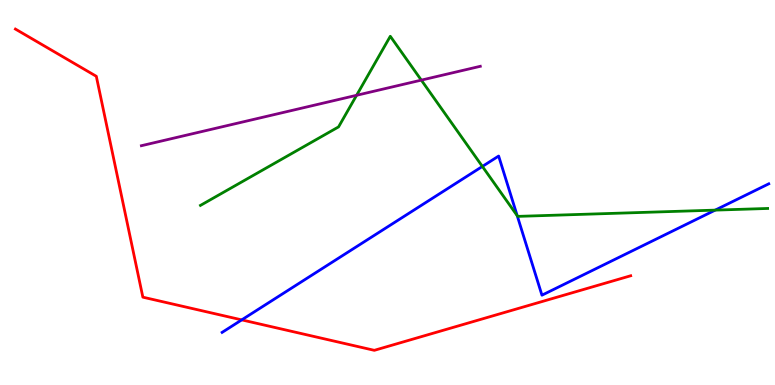[{'lines': ['blue', 'red'], 'intersections': [{'x': 3.12, 'y': 1.69}]}, {'lines': ['green', 'red'], 'intersections': []}, {'lines': ['purple', 'red'], 'intersections': []}, {'lines': ['blue', 'green'], 'intersections': [{'x': 6.22, 'y': 5.68}, {'x': 6.67, 'y': 4.4}, {'x': 9.23, 'y': 4.54}]}, {'lines': ['blue', 'purple'], 'intersections': []}, {'lines': ['green', 'purple'], 'intersections': [{'x': 4.6, 'y': 7.52}, {'x': 5.44, 'y': 7.92}]}]